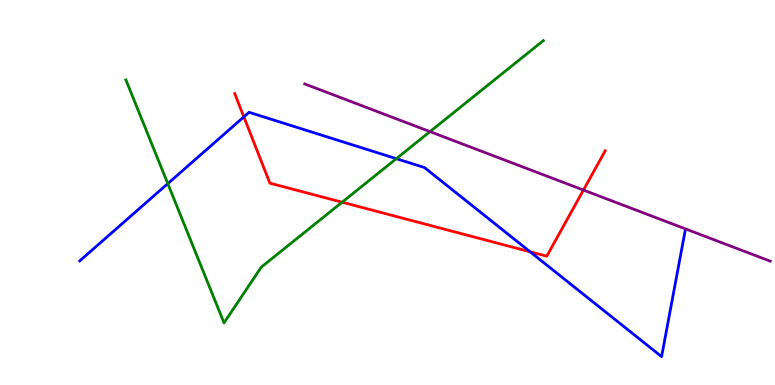[{'lines': ['blue', 'red'], 'intersections': [{'x': 3.15, 'y': 6.96}, {'x': 6.84, 'y': 3.46}]}, {'lines': ['green', 'red'], 'intersections': [{'x': 4.41, 'y': 4.75}]}, {'lines': ['purple', 'red'], 'intersections': [{'x': 7.53, 'y': 5.06}]}, {'lines': ['blue', 'green'], 'intersections': [{'x': 2.16, 'y': 5.23}, {'x': 5.11, 'y': 5.88}]}, {'lines': ['blue', 'purple'], 'intersections': []}, {'lines': ['green', 'purple'], 'intersections': [{'x': 5.55, 'y': 6.58}]}]